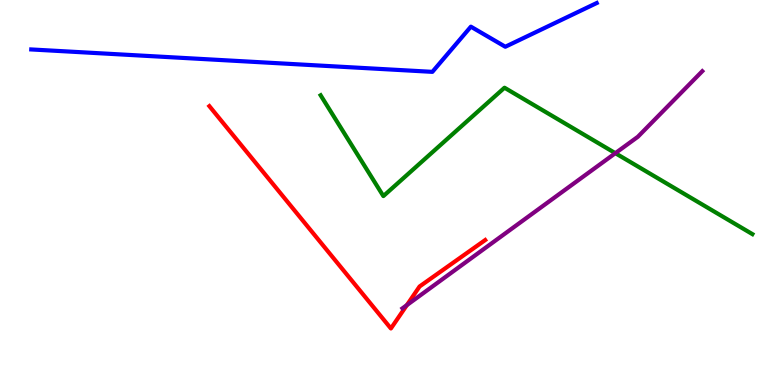[{'lines': ['blue', 'red'], 'intersections': []}, {'lines': ['green', 'red'], 'intersections': []}, {'lines': ['purple', 'red'], 'intersections': [{'x': 5.25, 'y': 2.07}]}, {'lines': ['blue', 'green'], 'intersections': []}, {'lines': ['blue', 'purple'], 'intersections': []}, {'lines': ['green', 'purple'], 'intersections': [{'x': 7.94, 'y': 6.02}]}]